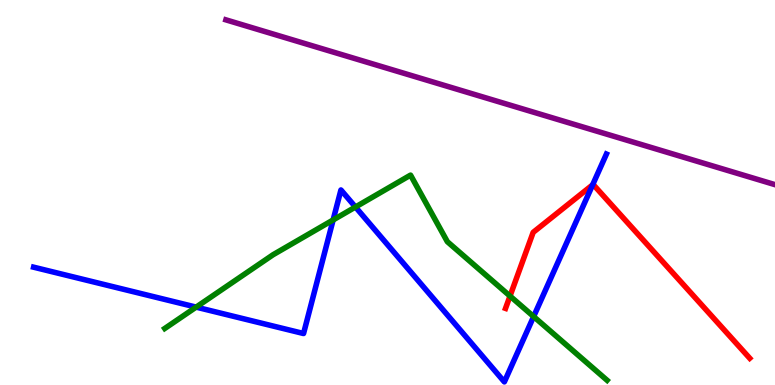[{'lines': ['blue', 'red'], 'intersections': [{'x': 7.65, 'y': 5.2}]}, {'lines': ['green', 'red'], 'intersections': [{'x': 6.58, 'y': 2.31}]}, {'lines': ['purple', 'red'], 'intersections': []}, {'lines': ['blue', 'green'], 'intersections': [{'x': 2.53, 'y': 2.02}, {'x': 4.3, 'y': 4.29}, {'x': 4.59, 'y': 4.62}, {'x': 6.89, 'y': 1.78}]}, {'lines': ['blue', 'purple'], 'intersections': []}, {'lines': ['green', 'purple'], 'intersections': []}]